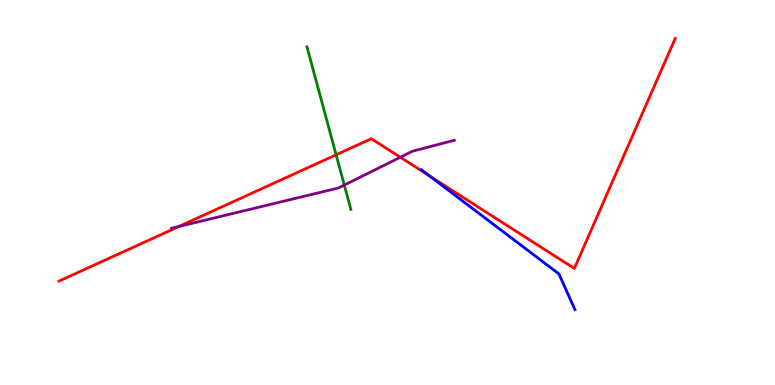[{'lines': ['blue', 'red'], 'intersections': [{'x': 5.54, 'y': 5.44}]}, {'lines': ['green', 'red'], 'intersections': [{'x': 4.34, 'y': 5.98}]}, {'lines': ['purple', 'red'], 'intersections': [{'x': 2.31, 'y': 4.12}, {'x': 5.17, 'y': 5.92}]}, {'lines': ['blue', 'green'], 'intersections': []}, {'lines': ['blue', 'purple'], 'intersections': []}, {'lines': ['green', 'purple'], 'intersections': [{'x': 4.44, 'y': 5.19}]}]